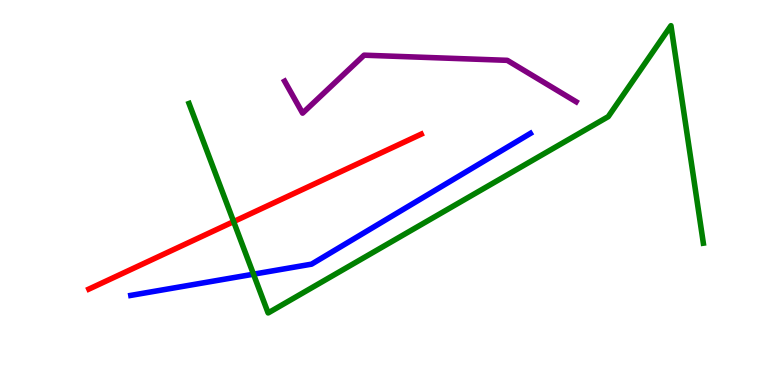[{'lines': ['blue', 'red'], 'intersections': []}, {'lines': ['green', 'red'], 'intersections': [{'x': 3.01, 'y': 4.24}]}, {'lines': ['purple', 'red'], 'intersections': []}, {'lines': ['blue', 'green'], 'intersections': [{'x': 3.27, 'y': 2.88}]}, {'lines': ['blue', 'purple'], 'intersections': []}, {'lines': ['green', 'purple'], 'intersections': []}]